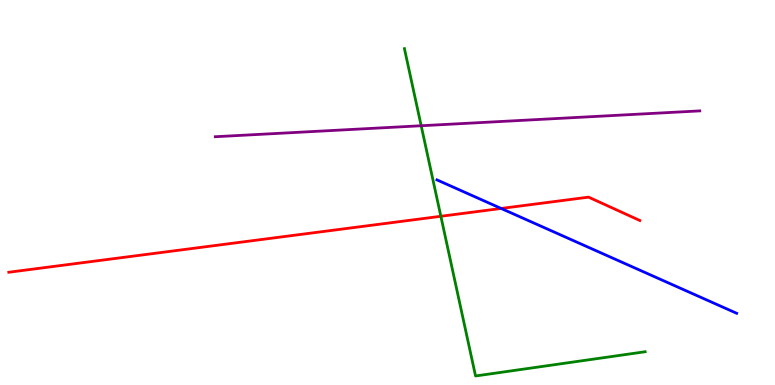[{'lines': ['blue', 'red'], 'intersections': [{'x': 6.47, 'y': 4.59}]}, {'lines': ['green', 'red'], 'intersections': [{'x': 5.69, 'y': 4.38}]}, {'lines': ['purple', 'red'], 'intersections': []}, {'lines': ['blue', 'green'], 'intersections': []}, {'lines': ['blue', 'purple'], 'intersections': []}, {'lines': ['green', 'purple'], 'intersections': [{'x': 5.43, 'y': 6.73}]}]